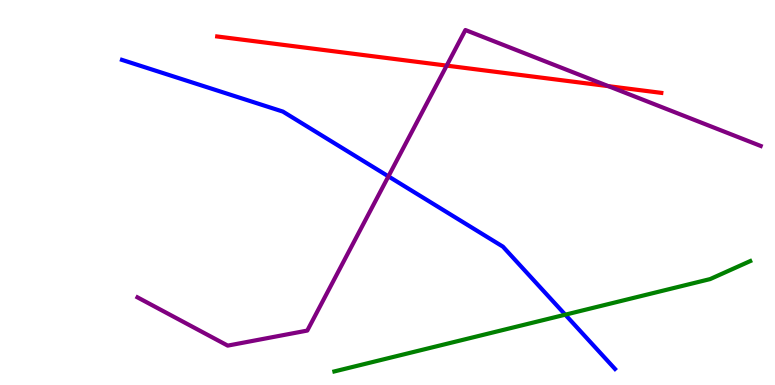[{'lines': ['blue', 'red'], 'intersections': []}, {'lines': ['green', 'red'], 'intersections': []}, {'lines': ['purple', 'red'], 'intersections': [{'x': 5.76, 'y': 8.3}, {'x': 7.85, 'y': 7.76}]}, {'lines': ['blue', 'green'], 'intersections': [{'x': 7.29, 'y': 1.83}]}, {'lines': ['blue', 'purple'], 'intersections': [{'x': 5.01, 'y': 5.42}]}, {'lines': ['green', 'purple'], 'intersections': []}]